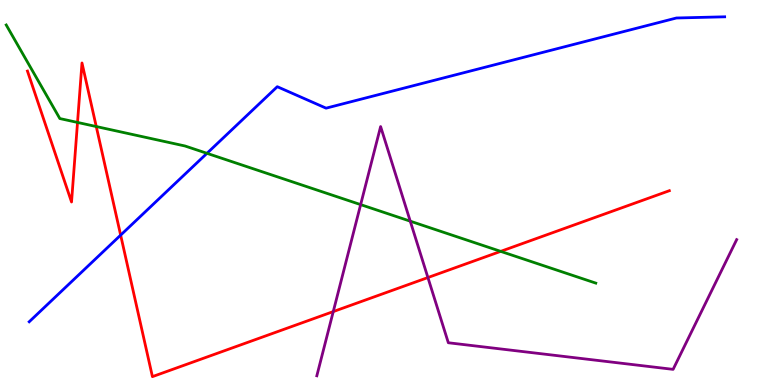[{'lines': ['blue', 'red'], 'intersections': [{'x': 1.56, 'y': 3.89}]}, {'lines': ['green', 'red'], 'intersections': [{'x': 1.0, 'y': 6.82}, {'x': 1.24, 'y': 6.71}, {'x': 6.46, 'y': 3.47}]}, {'lines': ['purple', 'red'], 'intersections': [{'x': 4.3, 'y': 1.91}, {'x': 5.52, 'y': 2.79}]}, {'lines': ['blue', 'green'], 'intersections': [{'x': 2.67, 'y': 6.02}]}, {'lines': ['blue', 'purple'], 'intersections': []}, {'lines': ['green', 'purple'], 'intersections': [{'x': 4.65, 'y': 4.69}, {'x': 5.29, 'y': 4.26}]}]